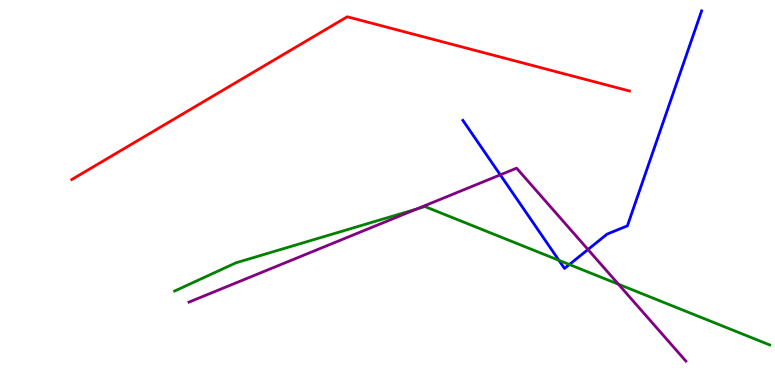[{'lines': ['blue', 'red'], 'intersections': []}, {'lines': ['green', 'red'], 'intersections': []}, {'lines': ['purple', 'red'], 'intersections': []}, {'lines': ['blue', 'green'], 'intersections': [{'x': 7.21, 'y': 3.24}, {'x': 7.35, 'y': 3.13}]}, {'lines': ['blue', 'purple'], 'intersections': [{'x': 6.46, 'y': 5.46}, {'x': 7.59, 'y': 3.52}]}, {'lines': ['green', 'purple'], 'intersections': [{'x': 5.38, 'y': 4.57}, {'x': 7.98, 'y': 2.62}]}]